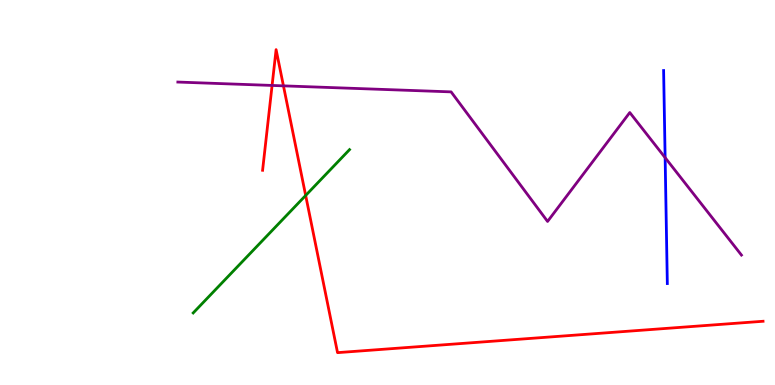[{'lines': ['blue', 'red'], 'intersections': []}, {'lines': ['green', 'red'], 'intersections': [{'x': 3.94, 'y': 4.92}]}, {'lines': ['purple', 'red'], 'intersections': [{'x': 3.51, 'y': 7.78}, {'x': 3.66, 'y': 7.77}]}, {'lines': ['blue', 'green'], 'intersections': []}, {'lines': ['blue', 'purple'], 'intersections': [{'x': 8.58, 'y': 5.91}]}, {'lines': ['green', 'purple'], 'intersections': []}]